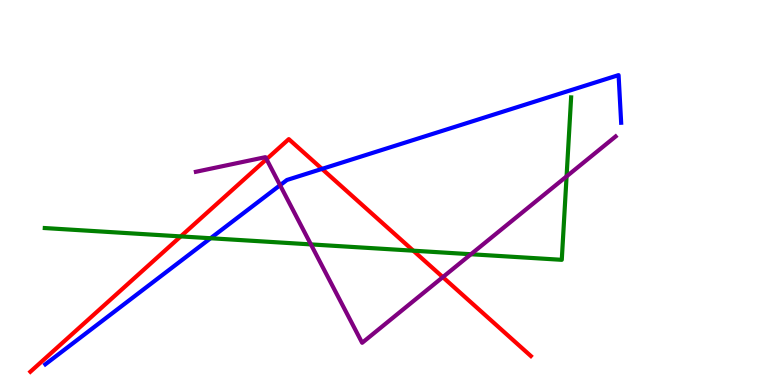[{'lines': ['blue', 'red'], 'intersections': [{'x': 4.15, 'y': 5.61}]}, {'lines': ['green', 'red'], 'intersections': [{'x': 2.33, 'y': 3.86}, {'x': 5.33, 'y': 3.49}]}, {'lines': ['purple', 'red'], 'intersections': [{'x': 3.44, 'y': 5.87}, {'x': 5.71, 'y': 2.8}]}, {'lines': ['blue', 'green'], 'intersections': [{'x': 2.72, 'y': 3.81}]}, {'lines': ['blue', 'purple'], 'intersections': [{'x': 3.61, 'y': 5.19}]}, {'lines': ['green', 'purple'], 'intersections': [{'x': 4.01, 'y': 3.65}, {'x': 6.08, 'y': 3.4}, {'x': 7.31, 'y': 5.42}]}]